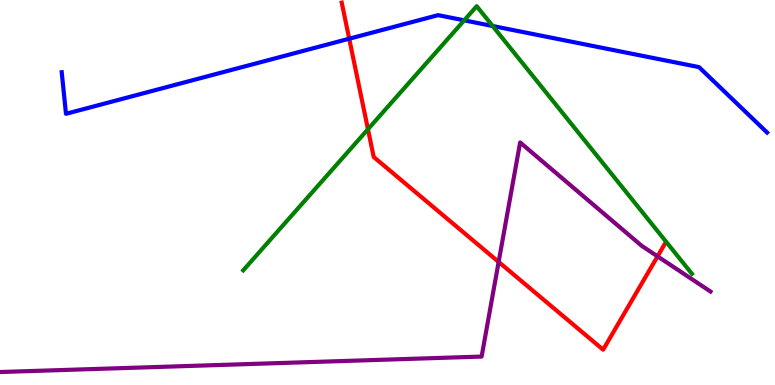[{'lines': ['blue', 'red'], 'intersections': [{'x': 4.51, 'y': 8.99}]}, {'lines': ['green', 'red'], 'intersections': [{'x': 4.75, 'y': 6.64}]}, {'lines': ['purple', 'red'], 'intersections': [{'x': 6.43, 'y': 3.2}, {'x': 8.48, 'y': 3.34}]}, {'lines': ['blue', 'green'], 'intersections': [{'x': 5.99, 'y': 9.47}, {'x': 6.36, 'y': 9.32}]}, {'lines': ['blue', 'purple'], 'intersections': []}, {'lines': ['green', 'purple'], 'intersections': []}]